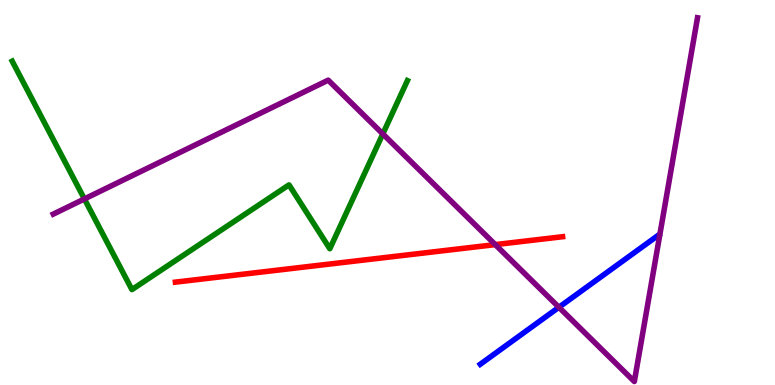[{'lines': ['blue', 'red'], 'intersections': []}, {'lines': ['green', 'red'], 'intersections': []}, {'lines': ['purple', 'red'], 'intersections': [{'x': 6.39, 'y': 3.65}]}, {'lines': ['blue', 'green'], 'intersections': []}, {'lines': ['blue', 'purple'], 'intersections': [{'x': 7.21, 'y': 2.02}]}, {'lines': ['green', 'purple'], 'intersections': [{'x': 1.09, 'y': 4.83}, {'x': 4.94, 'y': 6.52}]}]